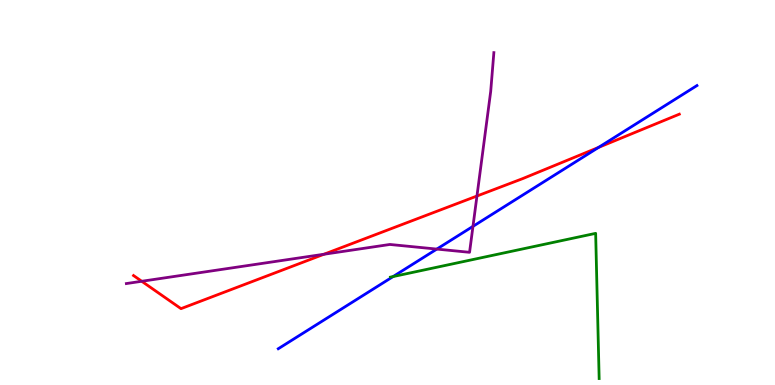[{'lines': ['blue', 'red'], 'intersections': [{'x': 7.72, 'y': 6.17}]}, {'lines': ['green', 'red'], 'intersections': []}, {'lines': ['purple', 'red'], 'intersections': [{'x': 1.83, 'y': 2.69}, {'x': 4.18, 'y': 3.4}, {'x': 6.15, 'y': 4.91}]}, {'lines': ['blue', 'green'], 'intersections': [{'x': 5.07, 'y': 2.82}]}, {'lines': ['blue', 'purple'], 'intersections': [{'x': 5.64, 'y': 3.53}, {'x': 6.1, 'y': 4.12}]}, {'lines': ['green', 'purple'], 'intersections': []}]